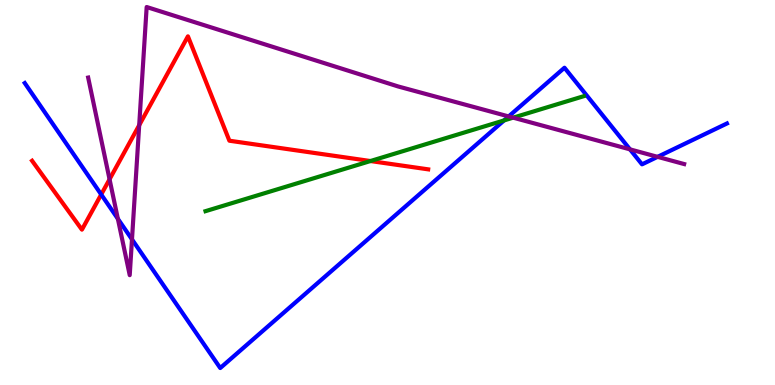[{'lines': ['blue', 'red'], 'intersections': [{'x': 1.31, 'y': 4.95}]}, {'lines': ['green', 'red'], 'intersections': [{'x': 4.78, 'y': 5.82}]}, {'lines': ['purple', 'red'], 'intersections': [{'x': 1.41, 'y': 5.34}, {'x': 1.8, 'y': 6.75}]}, {'lines': ['blue', 'green'], 'intersections': [{'x': 6.5, 'y': 6.87}]}, {'lines': ['blue', 'purple'], 'intersections': [{'x': 1.52, 'y': 4.32}, {'x': 1.7, 'y': 3.78}, {'x': 6.56, 'y': 6.98}, {'x': 8.13, 'y': 6.12}, {'x': 8.49, 'y': 5.93}]}, {'lines': ['green', 'purple'], 'intersections': [{'x': 6.62, 'y': 6.94}]}]